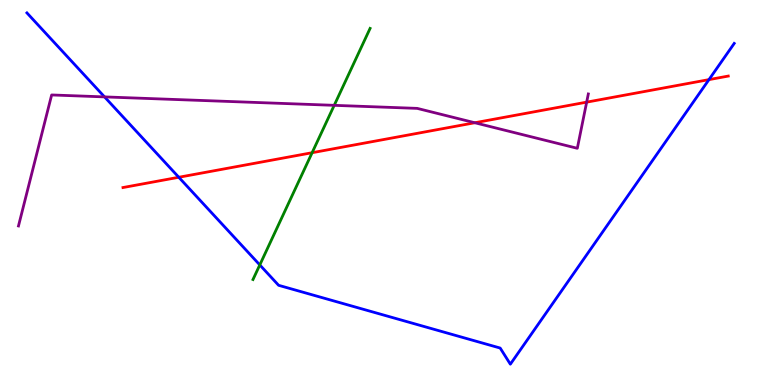[{'lines': ['blue', 'red'], 'intersections': [{'x': 2.31, 'y': 5.4}, {'x': 9.15, 'y': 7.93}]}, {'lines': ['green', 'red'], 'intersections': [{'x': 4.03, 'y': 6.03}]}, {'lines': ['purple', 'red'], 'intersections': [{'x': 6.13, 'y': 6.81}, {'x': 7.57, 'y': 7.35}]}, {'lines': ['blue', 'green'], 'intersections': [{'x': 3.35, 'y': 3.12}]}, {'lines': ['blue', 'purple'], 'intersections': [{'x': 1.35, 'y': 7.48}]}, {'lines': ['green', 'purple'], 'intersections': [{'x': 4.31, 'y': 7.26}]}]